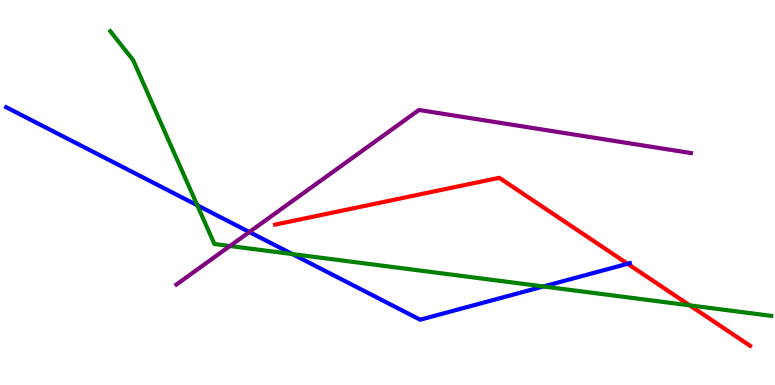[{'lines': ['blue', 'red'], 'intersections': [{'x': 8.1, 'y': 3.15}]}, {'lines': ['green', 'red'], 'intersections': [{'x': 8.9, 'y': 2.07}]}, {'lines': ['purple', 'red'], 'intersections': []}, {'lines': ['blue', 'green'], 'intersections': [{'x': 2.55, 'y': 4.67}, {'x': 3.77, 'y': 3.4}, {'x': 7.01, 'y': 2.56}]}, {'lines': ['blue', 'purple'], 'intersections': [{'x': 3.22, 'y': 3.97}]}, {'lines': ['green', 'purple'], 'intersections': [{'x': 2.97, 'y': 3.61}]}]